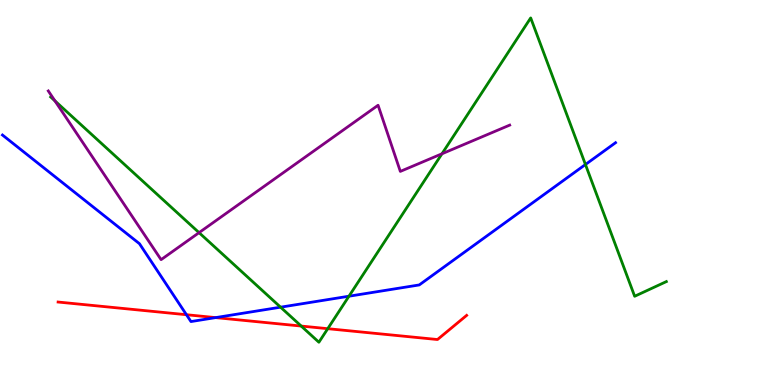[{'lines': ['blue', 'red'], 'intersections': [{'x': 2.41, 'y': 1.83}, {'x': 2.78, 'y': 1.75}]}, {'lines': ['green', 'red'], 'intersections': [{'x': 3.89, 'y': 1.53}, {'x': 4.23, 'y': 1.46}]}, {'lines': ['purple', 'red'], 'intersections': []}, {'lines': ['blue', 'green'], 'intersections': [{'x': 3.62, 'y': 2.02}, {'x': 4.5, 'y': 2.31}, {'x': 7.55, 'y': 5.73}]}, {'lines': ['blue', 'purple'], 'intersections': []}, {'lines': ['green', 'purple'], 'intersections': [{'x': 0.709, 'y': 7.38}, {'x': 2.57, 'y': 3.96}, {'x': 5.7, 'y': 6.01}]}]